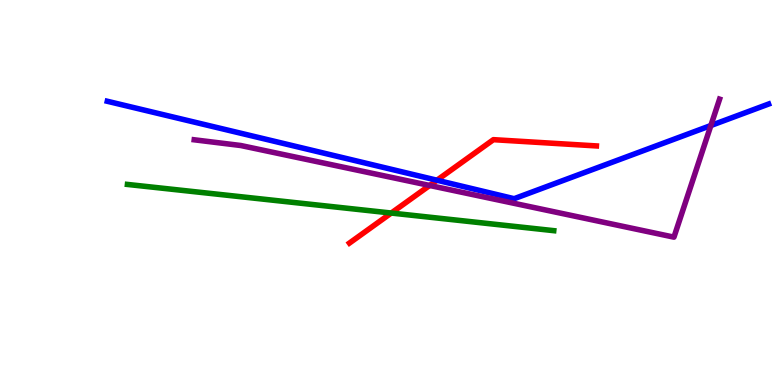[{'lines': ['blue', 'red'], 'intersections': [{'x': 5.64, 'y': 5.32}]}, {'lines': ['green', 'red'], 'intersections': [{'x': 5.05, 'y': 4.47}]}, {'lines': ['purple', 'red'], 'intersections': [{'x': 5.54, 'y': 5.18}]}, {'lines': ['blue', 'green'], 'intersections': []}, {'lines': ['blue', 'purple'], 'intersections': [{'x': 9.17, 'y': 6.74}]}, {'lines': ['green', 'purple'], 'intersections': []}]